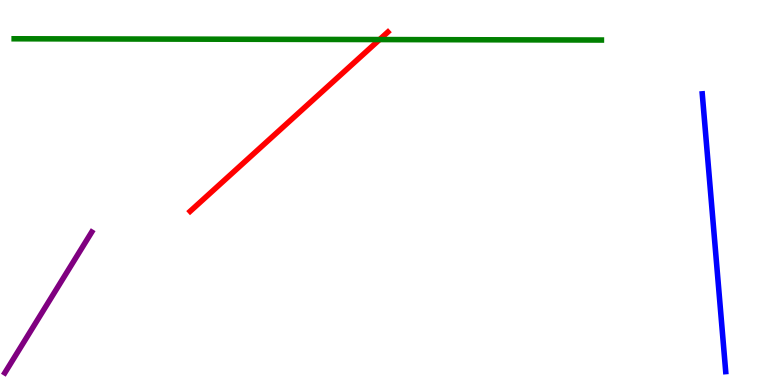[{'lines': ['blue', 'red'], 'intersections': []}, {'lines': ['green', 'red'], 'intersections': [{'x': 4.9, 'y': 8.97}]}, {'lines': ['purple', 'red'], 'intersections': []}, {'lines': ['blue', 'green'], 'intersections': []}, {'lines': ['blue', 'purple'], 'intersections': []}, {'lines': ['green', 'purple'], 'intersections': []}]